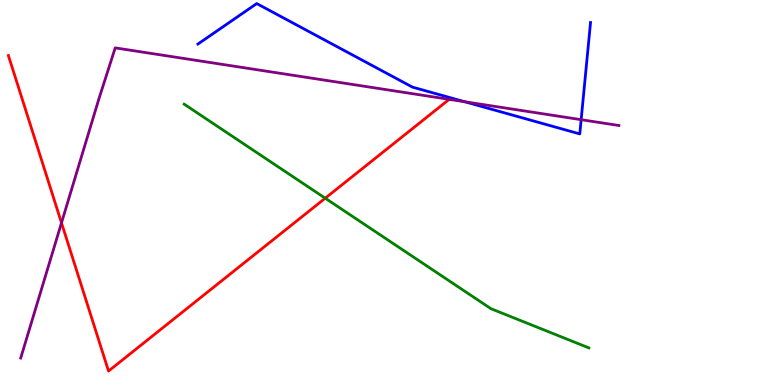[{'lines': ['blue', 'red'], 'intersections': []}, {'lines': ['green', 'red'], 'intersections': [{'x': 4.2, 'y': 4.85}]}, {'lines': ['purple', 'red'], 'intersections': [{'x': 0.793, 'y': 4.21}, {'x': 5.8, 'y': 7.42}]}, {'lines': ['blue', 'green'], 'intersections': []}, {'lines': ['blue', 'purple'], 'intersections': [{'x': 6.0, 'y': 7.36}, {'x': 7.5, 'y': 6.89}]}, {'lines': ['green', 'purple'], 'intersections': []}]